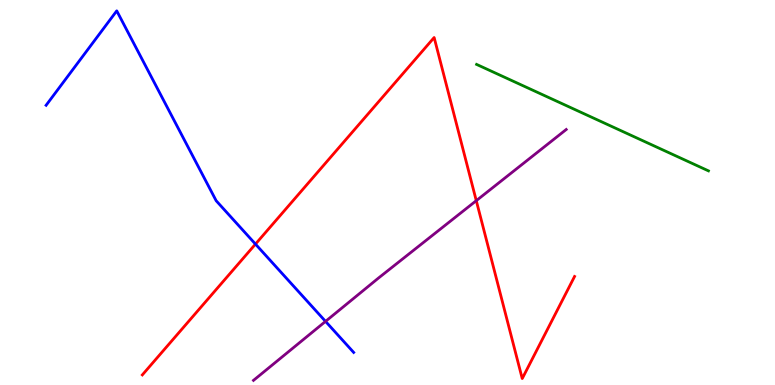[{'lines': ['blue', 'red'], 'intersections': [{'x': 3.3, 'y': 3.66}]}, {'lines': ['green', 'red'], 'intersections': []}, {'lines': ['purple', 'red'], 'intersections': [{'x': 6.15, 'y': 4.79}]}, {'lines': ['blue', 'green'], 'intersections': []}, {'lines': ['blue', 'purple'], 'intersections': [{'x': 4.2, 'y': 1.65}]}, {'lines': ['green', 'purple'], 'intersections': []}]